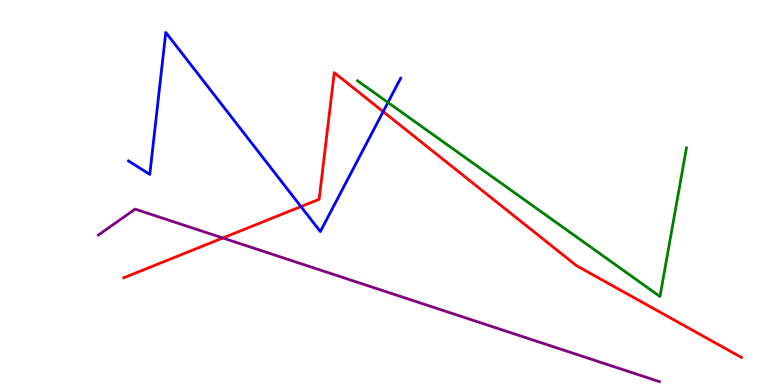[{'lines': ['blue', 'red'], 'intersections': [{'x': 3.88, 'y': 4.63}, {'x': 4.94, 'y': 7.1}]}, {'lines': ['green', 'red'], 'intersections': []}, {'lines': ['purple', 'red'], 'intersections': [{'x': 2.88, 'y': 3.82}]}, {'lines': ['blue', 'green'], 'intersections': [{'x': 5.01, 'y': 7.34}]}, {'lines': ['blue', 'purple'], 'intersections': []}, {'lines': ['green', 'purple'], 'intersections': []}]